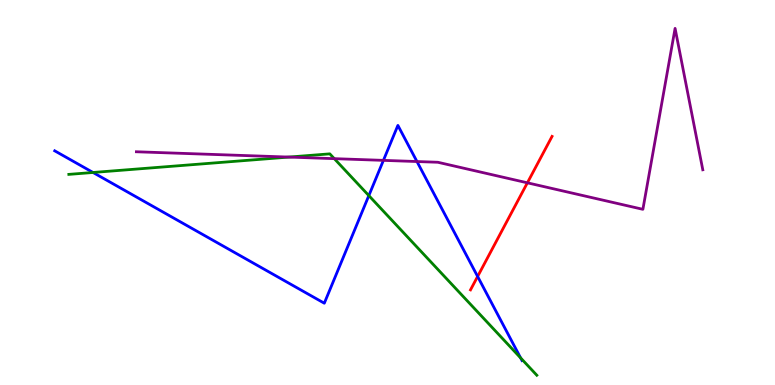[{'lines': ['blue', 'red'], 'intersections': [{'x': 6.16, 'y': 2.82}]}, {'lines': ['green', 'red'], 'intersections': []}, {'lines': ['purple', 'red'], 'intersections': [{'x': 6.81, 'y': 5.25}]}, {'lines': ['blue', 'green'], 'intersections': [{'x': 1.2, 'y': 5.52}, {'x': 4.76, 'y': 4.92}, {'x': 6.72, 'y': 0.704}]}, {'lines': ['blue', 'purple'], 'intersections': [{'x': 4.95, 'y': 5.83}, {'x': 5.38, 'y': 5.8}]}, {'lines': ['green', 'purple'], 'intersections': [{'x': 3.73, 'y': 5.92}, {'x': 4.31, 'y': 5.88}]}]